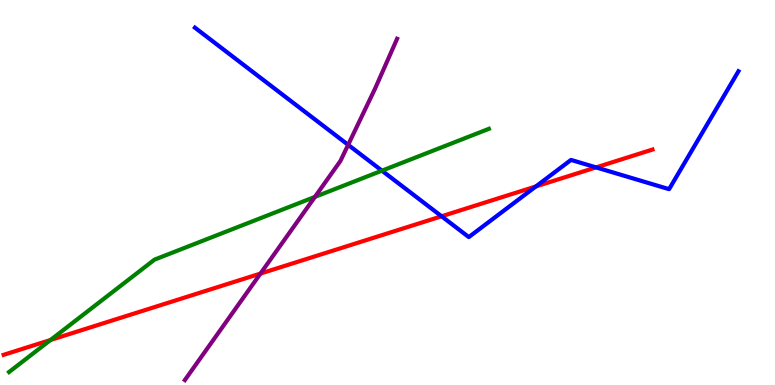[{'lines': ['blue', 'red'], 'intersections': [{'x': 5.7, 'y': 4.38}, {'x': 6.91, 'y': 5.16}, {'x': 7.69, 'y': 5.65}]}, {'lines': ['green', 'red'], 'intersections': [{'x': 0.652, 'y': 1.17}]}, {'lines': ['purple', 'red'], 'intersections': [{'x': 3.36, 'y': 2.89}]}, {'lines': ['blue', 'green'], 'intersections': [{'x': 4.93, 'y': 5.57}]}, {'lines': ['blue', 'purple'], 'intersections': [{'x': 4.49, 'y': 6.24}]}, {'lines': ['green', 'purple'], 'intersections': [{'x': 4.06, 'y': 4.89}]}]